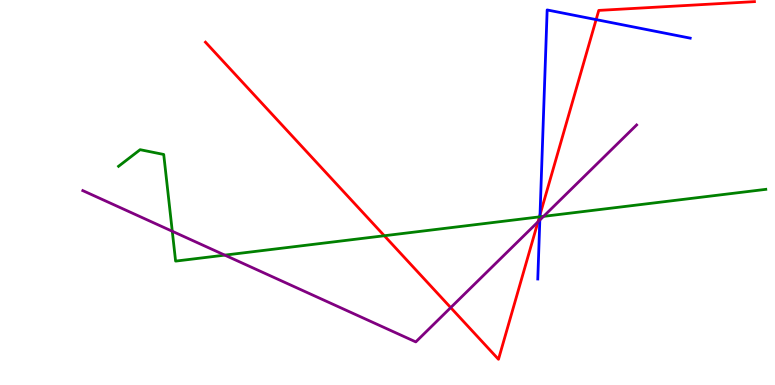[{'lines': ['blue', 'red'], 'intersections': [{'x': 6.97, 'y': 4.42}, {'x': 7.69, 'y': 9.49}]}, {'lines': ['green', 'red'], 'intersections': [{'x': 4.96, 'y': 3.88}, {'x': 6.96, 'y': 4.37}]}, {'lines': ['purple', 'red'], 'intersections': [{'x': 5.82, 'y': 2.01}, {'x': 6.94, 'y': 4.24}]}, {'lines': ['blue', 'green'], 'intersections': [{'x': 6.97, 'y': 4.37}]}, {'lines': ['blue', 'purple'], 'intersections': [{'x': 6.97, 'y': 4.28}]}, {'lines': ['green', 'purple'], 'intersections': [{'x': 2.22, 'y': 3.99}, {'x': 2.9, 'y': 3.37}, {'x': 7.01, 'y': 4.38}]}]